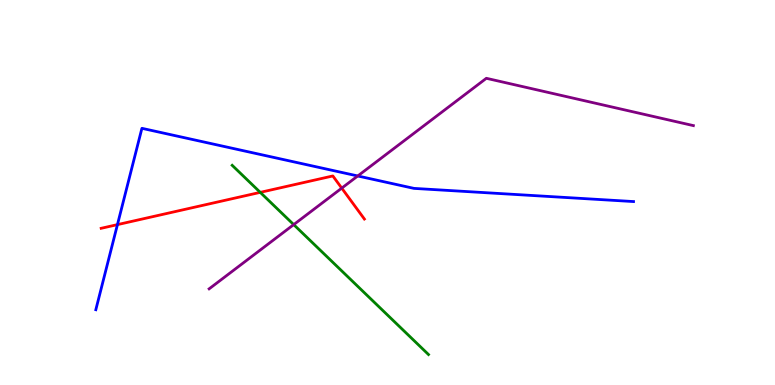[{'lines': ['blue', 'red'], 'intersections': [{'x': 1.52, 'y': 4.17}]}, {'lines': ['green', 'red'], 'intersections': [{'x': 3.36, 'y': 5.0}]}, {'lines': ['purple', 'red'], 'intersections': [{'x': 4.41, 'y': 5.11}]}, {'lines': ['blue', 'green'], 'intersections': []}, {'lines': ['blue', 'purple'], 'intersections': [{'x': 4.62, 'y': 5.43}]}, {'lines': ['green', 'purple'], 'intersections': [{'x': 3.79, 'y': 4.17}]}]